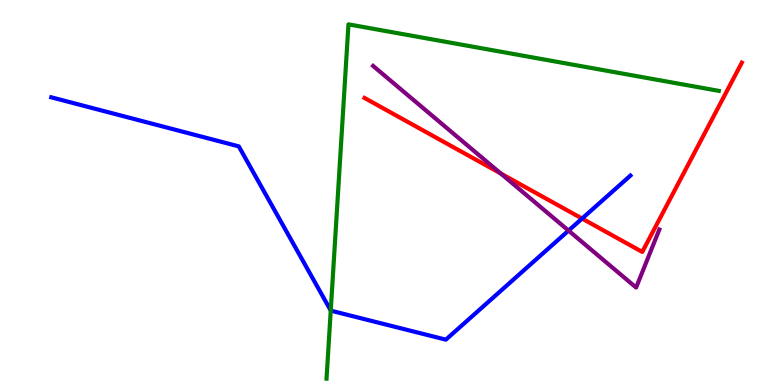[{'lines': ['blue', 'red'], 'intersections': [{'x': 7.51, 'y': 4.32}]}, {'lines': ['green', 'red'], 'intersections': []}, {'lines': ['purple', 'red'], 'intersections': [{'x': 6.46, 'y': 5.49}]}, {'lines': ['blue', 'green'], 'intersections': [{'x': 4.27, 'y': 1.93}]}, {'lines': ['blue', 'purple'], 'intersections': [{'x': 7.34, 'y': 4.01}]}, {'lines': ['green', 'purple'], 'intersections': []}]